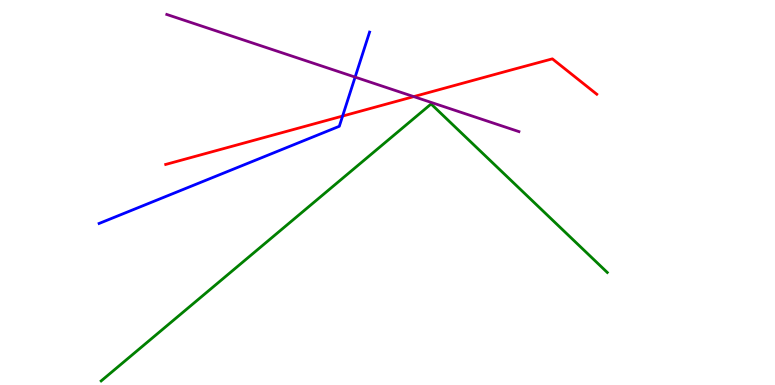[{'lines': ['blue', 'red'], 'intersections': [{'x': 4.42, 'y': 6.99}]}, {'lines': ['green', 'red'], 'intersections': []}, {'lines': ['purple', 'red'], 'intersections': [{'x': 5.34, 'y': 7.49}]}, {'lines': ['blue', 'green'], 'intersections': []}, {'lines': ['blue', 'purple'], 'intersections': [{'x': 4.58, 'y': 8.0}]}, {'lines': ['green', 'purple'], 'intersections': []}]